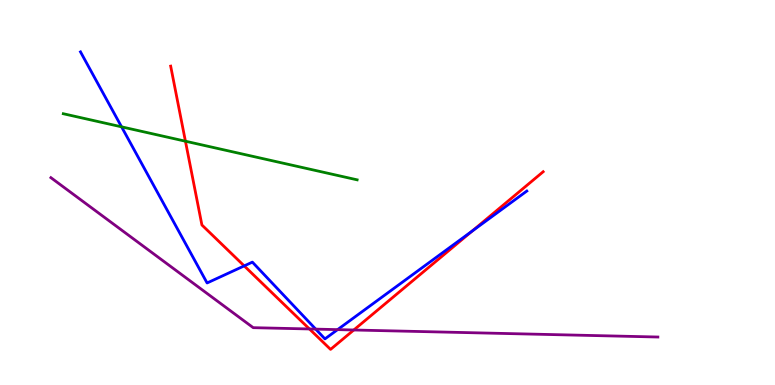[{'lines': ['blue', 'red'], 'intersections': [{'x': 3.15, 'y': 3.09}, {'x': 6.09, 'y': 4.0}]}, {'lines': ['green', 'red'], 'intersections': [{'x': 2.39, 'y': 6.33}]}, {'lines': ['purple', 'red'], 'intersections': [{'x': 3.99, 'y': 1.46}, {'x': 4.56, 'y': 1.43}]}, {'lines': ['blue', 'green'], 'intersections': [{'x': 1.57, 'y': 6.71}]}, {'lines': ['blue', 'purple'], 'intersections': [{'x': 4.07, 'y': 1.45}, {'x': 4.36, 'y': 1.44}]}, {'lines': ['green', 'purple'], 'intersections': []}]